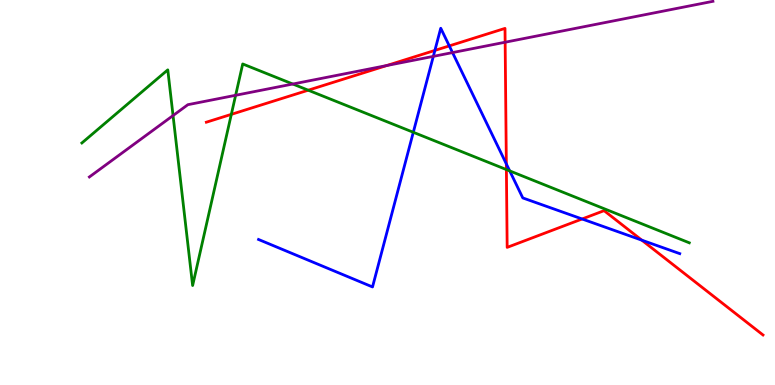[{'lines': ['blue', 'red'], 'intersections': [{'x': 5.61, 'y': 8.69}, {'x': 5.8, 'y': 8.81}, {'x': 6.53, 'y': 5.74}, {'x': 7.51, 'y': 4.31}, {'x': 8.28, 'y': 3.76}]}, {'lines': ['green', 'red'], 'intersections': [{'x': 2.98, 'y': 7.03}, {'x': 3.98, 'y': 7.66}, {'x': 6.53, 'y': 5.6}]}, {'lines': ['purple', 'red'], 'intersections': [{'x': 4.99, 'y': 8.3}, {'x': 6.52, 'y': 8.9}]}, {'lines': ['blue', 'green'], 'intersections': [{'x': 5.33, 'y': 6.56}, {'x': 6.58, 'y': 5.56}]}, {'lines': ['blue', 'purple'], 'intersections': [{'x': 5.59, 'y': 8.54}, {'x': 5.84, 'y': 8.63}]}, {'lines': ['green', 'purple'], 'intersections': [{'x': 2.23, 'y': 7.0}, {'x': 3.04, 'y': 7.53}, {'x': 3.78, 'y': 7.82}]}]